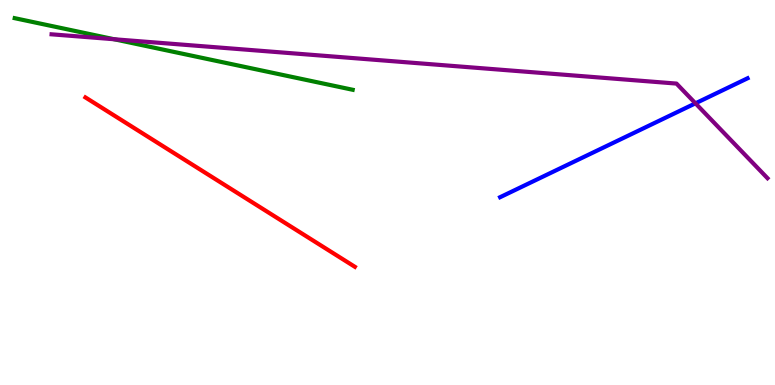[{'lines': ['blue', 'red'], 'intersections': []}, {'lines': ['green', 'red'], 'intersections': []}, {'lines': ['purple', 'red'], 'intersections': []}, {'lines': ['blue', 'green'], 'intersections': []}, {'lines': ['blue', 'purple'], 'intersections': [{'x': 8.97, 'y': 7.32}]}, {'lines': ['green', 'purple'], 'intersections': [{'x': 1.47, 'y': 8.98}]}]